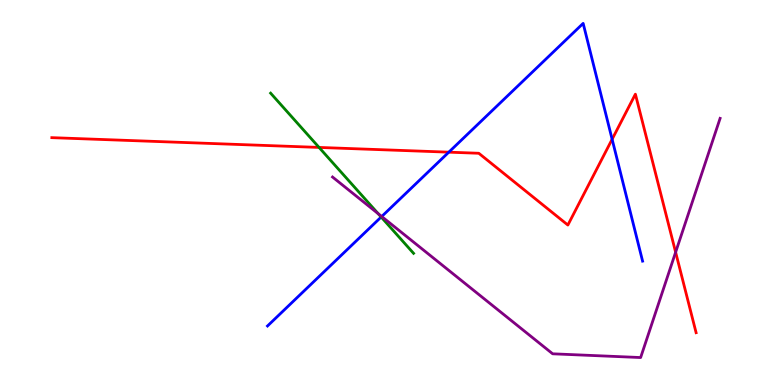[{'lines': ['blue', 'red'], 'intersections': [{'x': 5.79, 'y': 6.05}, {'x': 7.9, 'y': 6.38}]}, {'lines': ['green', 'red'], 'intersections': [{'x': 4.12, 'y': 6.17}]}, {'lines': ['purple', 'red'], 'intersections': [{'x': 8.72, 'y': 3.45}]}, {'lines': ['blue', 'green'], 'intersections': [{'x': 4.92, 'y': 4.36}]}, {'lines': ['blue', 'purple'], 'intersections': [{'x': 4.93, 'y': 4.38}]}, {'lines': ['green', 'purple'], 'intersections': [{'x': 4.88, 'y': 4.45}]}]